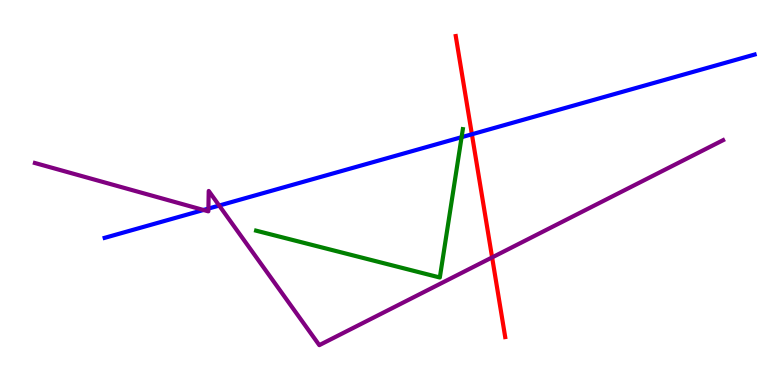[{'lines': ['blue', 'red'], 'intersections': [{'x': 6.09, 'y': 6.51}]}, {'lines': ['green', 'red'], 'intersections': []}, {'lines': ['purple', 'red'], 'intersections': [{'x': 6.35, 'y': 3.31}]}, {'lines': ['blue', 'green'], 'intersections': [{'x': 5.96, 'y': 6.44}]}, {'lines': ['blue', 'purple'], 'intersections': [{'x': 2.63, 'y': 4.55}, {'x': 2.69, 'y': 4.58}, {'x': 2.83, 'y': 4.66}]}, {'lines': ['green', 'purple'], 'intersections': []}]